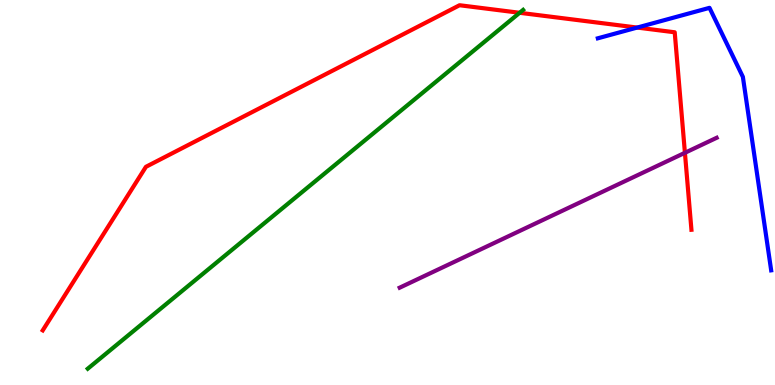[{'lines': ['blue', 'red'], 'intersections': [{'x': 8.22, 'y': 9.28}]}, {'lines': ['green', 'red'], 'intersections': [{'x': 6.71, 'y': 9.67}]}, {'lines': ['purple', 'red'], 'intersections': [{'x': 8.84, 'y': 6.03}]}, {'lines': ['blue', 'green'], 'intersections': []}, {'lines': ['blue', 'purple'], 'intersections': []}, {'lines': ['green', 'purple'], 'intersections': []}]